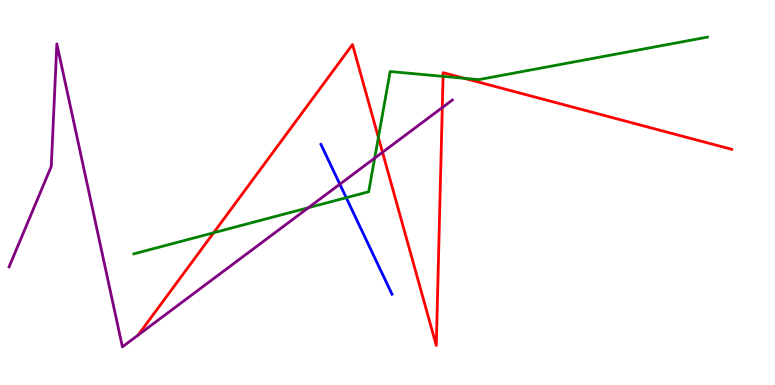[{'lines': ['blue', 'red'], 'intersections': []}, {'lines': ['green', 'red'], 'intersections': [{'x': 2.76, 'y': 3.95}, {'x': 4.88, 'y': 6.43}, {'x': 5.72, 'y': 8.02}, {'x': 5.99, 'y': 7.97}]}, {'lines': ['purple', 'red'], 'intersections': [{'x': 4.94, 'y': 6.04}, {'x': 5.71, 'y': 7.21}]}, {'lines': ['blue', 'green'], 'intersections': [{'x': 4.47, 'y': 4.86}]}, {'lines': ['blue', 'purple'], 'intersections': [{'x': 4.38, 'y': 5.22}]}, {'lines': ['green', 'purple'], 'intersections': [{'x': 3.98, 'y': 4.61}, {'x': 4.83, 'y': 5.89}]}]